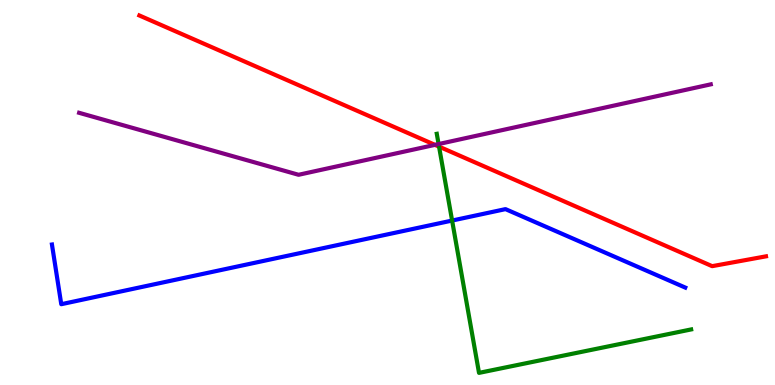[{'lines': ['blue', 'red'], 'intersections': []}, {'lines': ['green', 'red'], 'intersections': [{'x': 5.67, 'y': 6.19}]}, {'lines': ['purple', 'red'], 'intersections': [{'x': 5.61, 'y': 6.24}]}, {'lines': ['blue', 'green'], 'intersections': [{'x': 5.83, 'y': 4.27}]}, {'lines': ['blue', 'purple'], 'intersections': []}, {'lines': ['green', 'purple'], 'intersections': [{'x': 5.66, 'y': 6.26}]}]